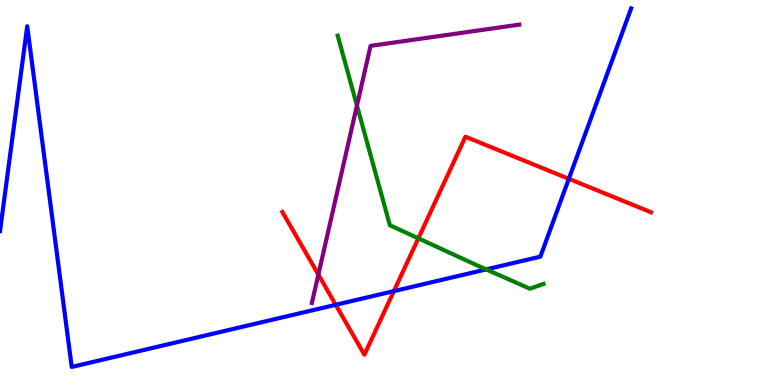[{'lines': ['blue', 'red'], 'intersections': [{'x': 4.33, 'y': 2.08}, {'x': 5.08, 'y': 2.44}, {'x': 7.34, 'y': 5.36}]}, {'lines': ['green', 'red'], 'intersections': [{'x': 5.4, 'y': 3.81}]}, {'lines': ['purple', 'red'], 'intersections': [{'x': 4.11, 'y': 2.87}]}, {'lines': ['blue', 'green'], 'intersections': [{'x': 6.27, 'y': 3.0}]}, {'lines': ['blue', 'purple'], 'intersections': []}, {'lines': ['green', 'purple'], 'intersections': [{'x': 4.61, 'y': 7.26}]}]